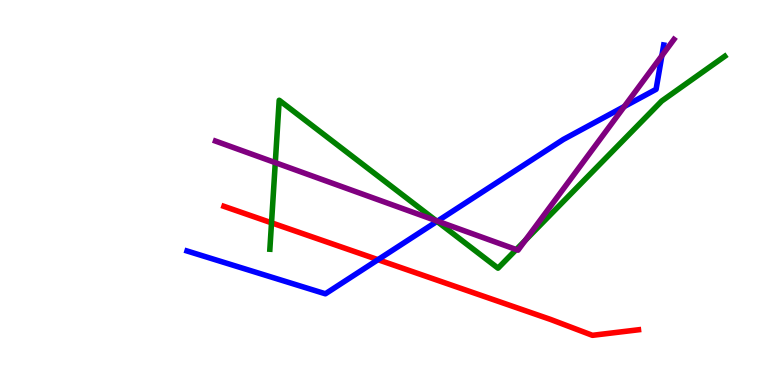[{'lines': ['blue', 'red'], 'intersections': [{'x': 4.88, 'y': 3.26}]}, {'lines': ['green', 'red'], 'intersections': [{'x': 3.5, 'y': 4.21}]}, {'lines': ['purple', 'red'], 'intersections': []}, {'lines': ['blue', 'green'], 'intersections': [{'x': 5.64, 'y': 4.25}]}, {'lines': ['blue', 'purple'], 'intersections': [{'x': 5.64, 'y': 4.26}, {'x': 8.06, 'y': 7.23}, {'x': 8.54, 'y': 8.55}]}, {'lines': ['green', 'purple'], 'intersections': [{'x': 3.55, 'y': 5.78}, {'x': 5.63, 'y': 4.27}, {'x': 6.66, 'y': 3.52}, {'x': 6.78, 'y': 3.76}]}]